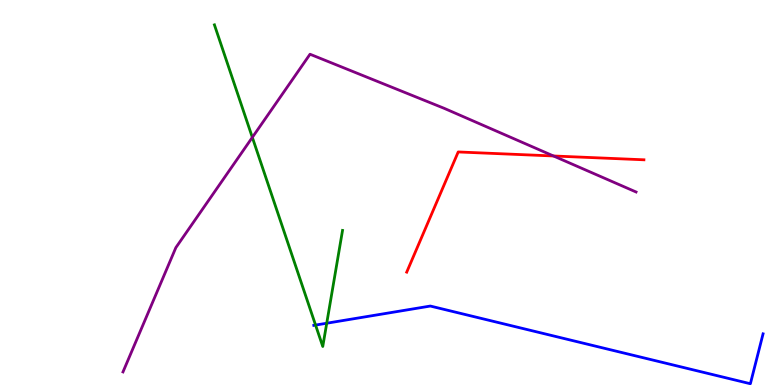[{'lines': ['blue', 'red'], 'intersections': []}, {'lines': ['green', 'red'], 'intersections': []}, {'lines': ['purple', 'red'], 'intersections': [{'x': 7.14, 'y': 5.95}]}, {'lines': ['blue', 'green'], 'intersections': [{'x': 4.07, 'y': 1.56}, {'x': 4.22, 'y': 1.6}]}, {'lines': ['blue', 'purple'], 'intersections': []}, {'lines': ['green', 'purple'], 'intersections': [{'x': 3.26, 'y': 6.43}]}]